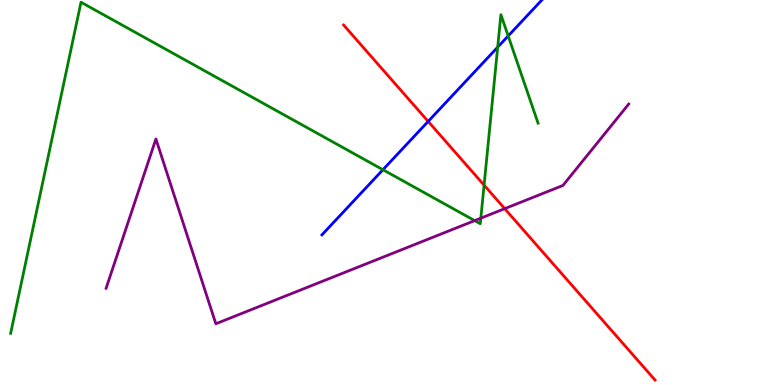[{'lines': ['blue', 'red'], 'intersections': [{'x': 5.52, 'y': 6.85}]}, {'lines': ['green', 'red'], 'intersections': [{'x': 6.25, 'y': 5.19}]}, {'lines': ['purple', 'red'], 'intersections': [{'x': 6.51, 'y': 4.58}]}, {'lines': ['blue', 'green'], 'intersections': [{'x': 4.94, 'y': 5.59}, {'x': 6.42, 'y': 8.78}, {'x': 6.56, 'y': 9.07}]}, {'lines': ['blue', 'purple'], 'intersections': []}, {'lines': ['green', 'purple'], 'intersections': [{'x': 6.12, 'y': 4.27}, {'x': 6.2, 'y': 4.33}]}]